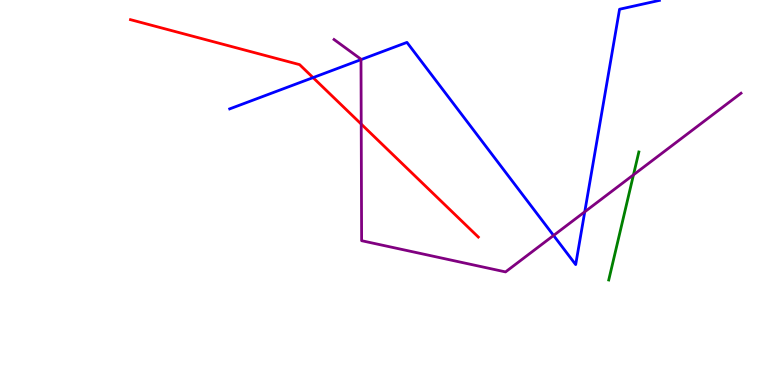[{'lines': ['blue', 'red'], 'intersections': [{'x': 4.04, 'y': 7.98}]}, {'lines': ['green', 'red'], 'intersections': []}, {'lines': ['purple', 'red'], 'intersections': [{'x': 4.66, 'y': 6.78}]}, {'lines': ['blue', 'green'], 'intersections': []}, {'lines': ['blue', 'purple'], 'intersections': [{'x': 4.66, 'y': 8.45}, {'x': 7.14, 'y': 3.88}, {'x': 7.55, 'y': 4.5}]}, {'lines': ['green', 'purple'], 'intersections': [{'x': 8.17, 'y': 5.46}]}]